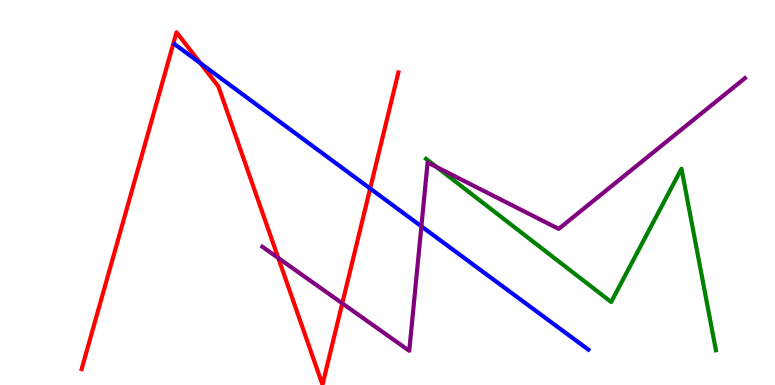[{'lines': ['blue', 'red'], 'intersections': [{'x': 2.59, 'y': 8.36}, {'x': 4.78, 'y': 5.1}]}, {'lines': ['green', 'red'], 'intersections': []}, {'lines': ['purple', 'red'], 'intersections': [{'x': 3.59, 'y': 3.3}, {'x': 4.42, 'y': 2.12}]}, {'lines': ['blue', 'green'], 'intersections': []}, {'lines': ['blue', 'purple'], 'intersections': [{'x': 5.44, 'y': 4.12}]}, {'lines': ['green', 'purple'], 'intersections': [{'x': 5.63, 'y': 5.66}]}]